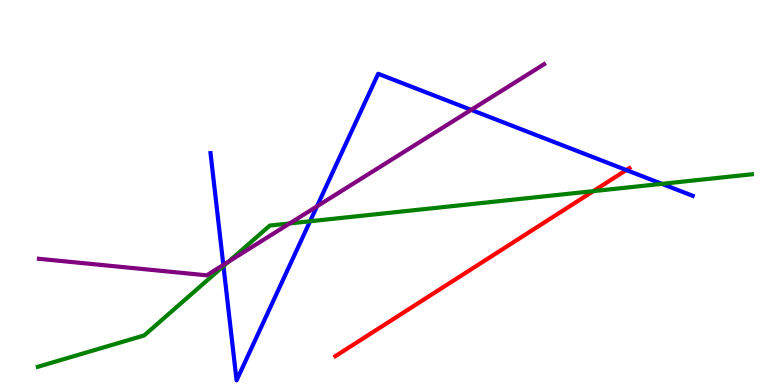[{'lines': ['blue', 'red'], 'intersections': [{'x': 8.08, 'y': 5.58}]}, {'lines': ['green', 'red'], 'intersections': [{'x': 7.66, 'y': 5.04}]}, {'lines': ['purple', 'red'], 'intersections': []}, {'lines': ['blue', 'green'], 'intersections': [{'x': 2.88, 'y': 3.09}, {'x': 4.0, 'y': 4.25}, {'x': 8.54, 'y': 5.22}]}, {'lines': ['blue', 'purple'], 'intersections': [{'x': 2.88, 'y': 3.12}, {'x': 4.09, 'y': 4.64}, {'x': 6.08, 'y': 7.15}]}, {'lines': ['green', 'purple'], 'intersections': [{'x': 2.95, 'y': 3.2}, {'x': 3.74, 'y': 4.2}]}]